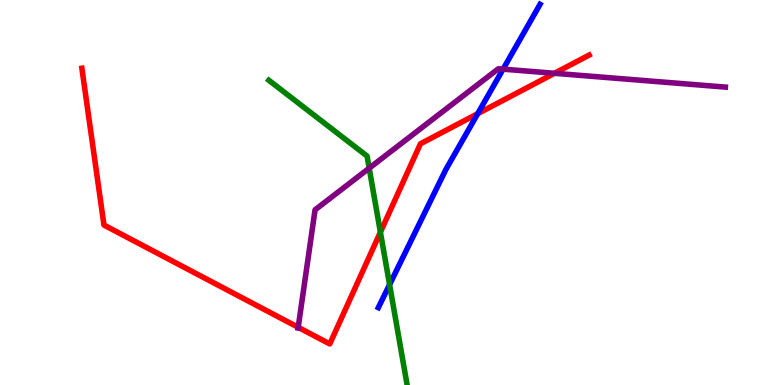[{'lines': ['blue', 'red'], 'intersections': [{'x': 6.16, 'y': 7.05}]}, {'lines': ['green', 'red'], 'intersections': [{'x': 4.91, 'y': 3.97}]}, {'lines': ['purple', 'red'], 'intersections': [{'x': 3.85, 'y': 1.5}, {'x': 7.15, 'y': 8.1}]}, {'lines': ['blue', 'green'], 'intersections': [{'x': 5.03, 'y': 2.61}]}, {'lines': ['blue', 'purple'], 'intersections': [{'x': 6.49, 'y': 8.2}]}, {'lines': ['green', 'purple'], 'intersections': [{'x': 4.76, 'y': 5.63}]}]